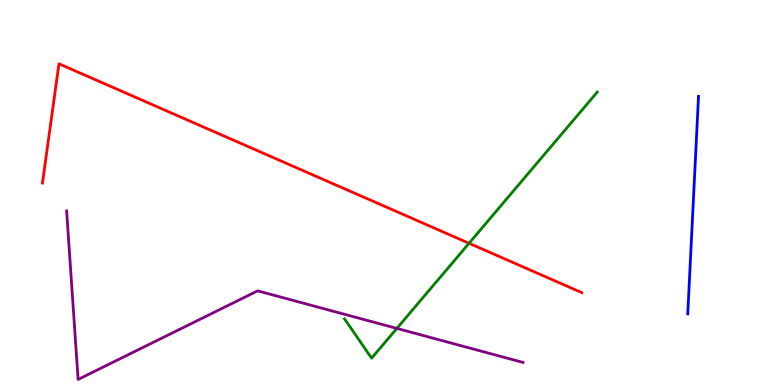[{'lines': ['blue', 'red'], 'intersections': []}, {'lines': ['green', 'red'], 'intersections': [{'x': 6.05, 'y': 3.68}]}, {'lines': ['purple', 'red'], 'intersections': []}, {'lines': ['blue', 'green'], 'intersections': []}, {'lines': ['blue', 'purple'], 'intersections': []}, {'lines': ['green', 'purple'], 'intersections': [{'x': 5.12, 'y': 1.47}]}]